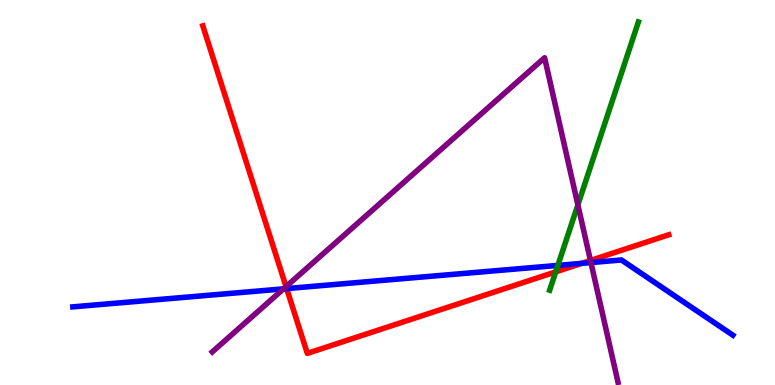[{'lines': ['blue', 'red'], 'intersections': [{'x': 3.7, 'y': 2.5}, {'x': 7.51, 'y': 3.16}]}, {'lines': ['green', 'red'], 'intersections': [{'x': 7.17, 'y': 2.94}]}, {'lines': ['purple', 'red'], 'intersections': [{'x': 3.69, 'y': 2.55}, {'x': 7.62, 'y': 3.23}]}, {'lines': ['blue', 'green'], 'intersections': [{'x': 7.2, 'y': 3.11}]}, {'lines': ['blue', 'purple'], 'intersections': [{'x': 3.66, 'y': 2.5}, {'x': 7.62, 'y': 3.18}]}, {'lines': ['green', 'purple'], 'intersections': [{'x': 7.46, 'y': 4.68}]}]